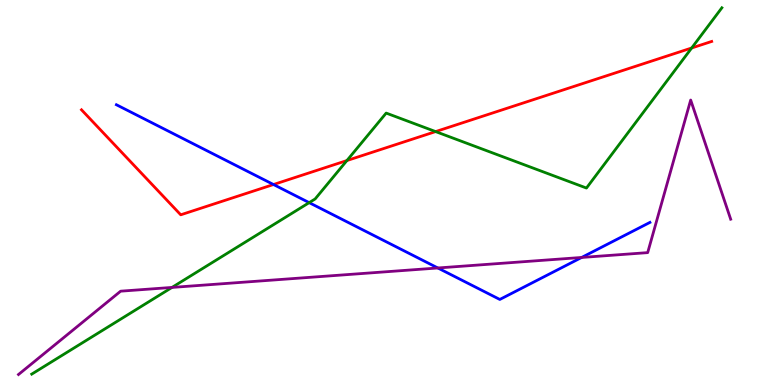[{'lines': ['blue', 'red'], 'intersections': [{'x': 3.53, 'y': 5.21}]}, {'lines': ['green', 'red'], 'intersections': [{'x': 4.48, 'y': 5.83}, {'x': 5.62, 'y': 6.58}, {'x': 8.93, 'y': 8.75}]}, {'lines': ['purple', 'red'], 'intersections': []}, {'lines': ['blue', 'green'], 'intersections': [{'x': 3.99, 'y': 4.74}]}, {'lines': ['blue', 'purple'], 'intersections': [{'x': 5.65, 'y': 3.04}, {'x': 7.51, 'y': 3.31}]}, {'lines': ['green', 'purple'], 'intersections': [{'x': 2.22, 'y': 2.53}]}]